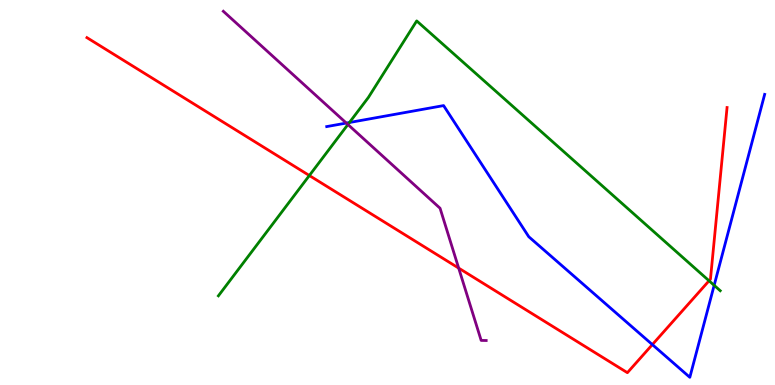[{'lines': ['blue', 'red'], 'intersections': [{'x': 8.42, 'y': 1.05}]}, {'lines': ['green', 'red'], 'intersections': [{'x': 3.99, 'y': 5.44}, {'x': 9.15, 'y': 2.71}]}, {'lines': ['purple', 'red'], 'intersections': [{'x': 5.92, 'y': 3.04}]}, {'lines': ['blue', 'green'], 'intersections': [{'x': 4.51, 'y': 6.82}, {'x': 9.21, 'y': 2.59}]}, {'lines': ['blue', 'purple'], 'intersections': [{'x': 4.47, 'y': 6.8}]}, {'lines': ['green', 'purple'], 'intersections': [{'x': 4.49, 'y': 6.77}]}]